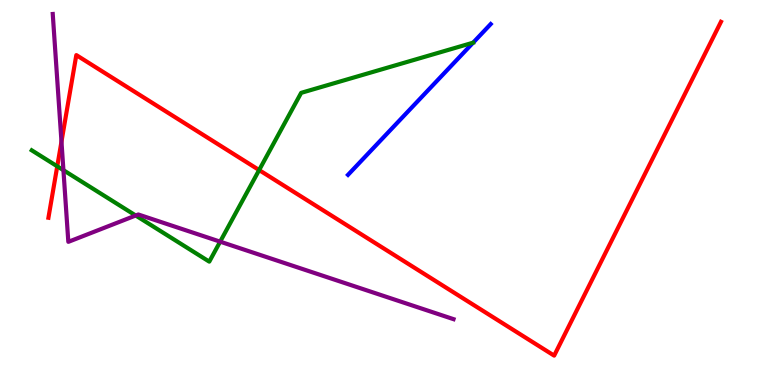[{'lines': ['blue', 'red'], 'intersections': []}, {'lines': ['green', 'red'], 'intersections': [{'x': 0.739, 'y': 5.68}, {'x': 3.34, 'y': 5.58}]}, {'lines': ['purple', 'red'], 'intersections': [{'x': 0.793, 'y': 6.32}]}, {'lines': ['blue', 'green'], 'intersections': []}, {'lines': ['blue', 'purple'], 'intersections': []}, {'lines': ['green', 'purple'], 'intersections': [{'x': 0.818, 'y': 5.58}, {'x': 1.75, 'y': 4.4}, {'x': 2.84, 'y': 3.72}]}]